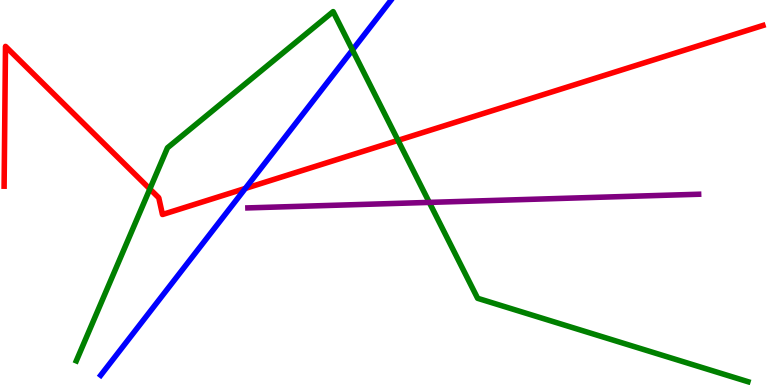[{'lines': ['blue', 'red'], 'intersections': [{'x': 3.17, 'y': 5.11}]}, {'lines': ['green', 'red'], 'intersections': [{'x': 1.93, 'y': 5.09}, {'x': 5.14, 'y': 6.35}]}, {'lines': ['purple', 'red'], 'intersections': []}, {'lines': ['blue', 'green'], 'intersections': [{'x': 4.55, 'y': 8.7}]}, {'lines': ['blue', 'purple'], 'intersections': []}, {'lines': ['green', 'purple'], 'intersections': [{'x': 5.54, 'y': 4.74}]}]